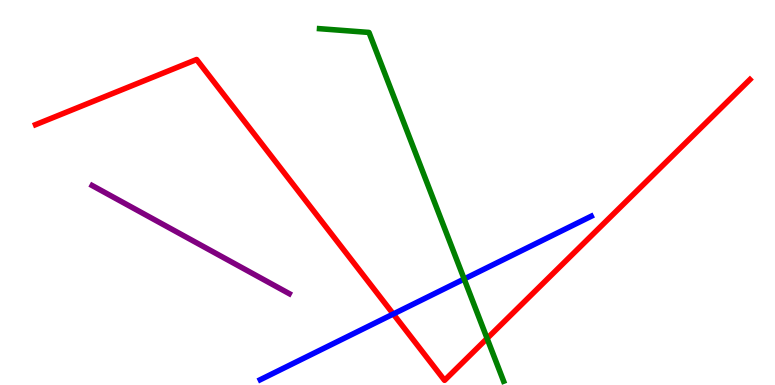[{'lines': ['blue', 'red'], 'intersections': [{'x': 5.07, 'y': 1.84}]}, {'lines': ['green', 'red'], 'intersections': [{'x': 6.29, 'y': 1.21}]}, {'lines': ['purple', 'red'], 'intersections': []}, {'lines': ['blue', 'green'], 'intersections': [{'x': 5.99, 'y': 2.75}]}, {'lines': ['blue', 'purple'], 'intersections': []}, {'lines': ['green', 'purple'], 'intersections': []}]